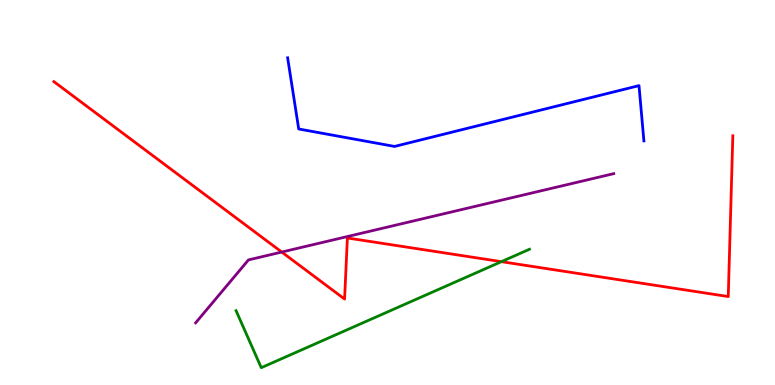[{'lines': ['blue', 'red'], 'intersections': []}, {'lines': ['green', 'red'], 'intersections': [{'x': 6.47, 'y': 3.2}]}, {'lines': ['purple', 'red'], 'intersections': [{'x': 3.64, 'y': 3.45}]}, {'lines': ['blue', 'green'], 'intersections': []}, {'lines': ['blue', 'purple'], 'intersections': []}, {'lines': ['green', 'purple'], 'intersections': []}]